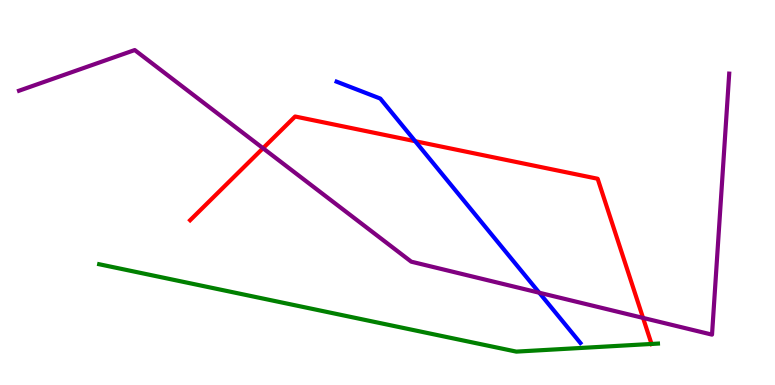[{'lines': ['blue', 'red'], 'intersections': [{'x': 5.36, 'y': 6.33}]}, {'lines': ['green', 'red'], 'intersections': [{'x': 8.41, 'y': 1.07}]}, {'lines': ['purple', 'red'], 'intersections': [{'x': 3.39, 'y': 6.15}, {'x': 8.3, 'y': 1.74}]}, {'lines': ['blue', 'green'], 'intersections': []}, {'lines': ['blue', 'purple'], 'intersections': [{'x': 6.96, 'y': 2.4}]}, {'lines': ['green', 'purple'], 'intersections': []}]